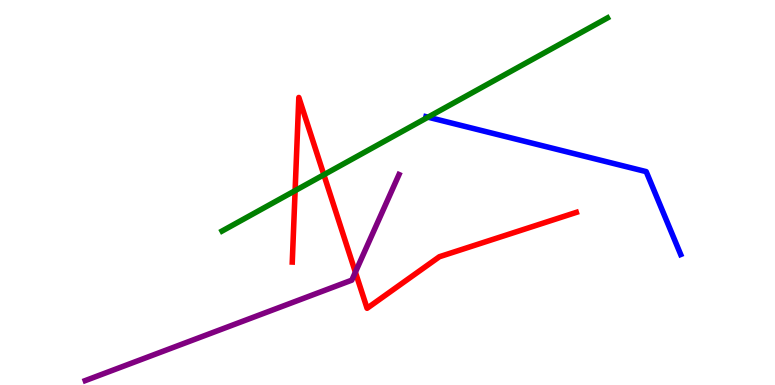[{'lines': ['blue', 'red'], 'intersections': []}, {'lines': ['green', 'red'], 'intersections': [{'x': 3.81, 'y': 5.05}, {'x': 4.18, 'y': 5.46}]}, {'lines': ['purple', 'red'], 'intersections': [{'x': 4.59, 'y': 2.93}]}, {'lines': ['blue', 'green'], 'intersections': [{'x': 5.52, 'y': 6.96}]}, {'lines': ['blue', 'purple'], 'intersections': []}, {'lines': ['green', 'purple'], 'intersections': []}]